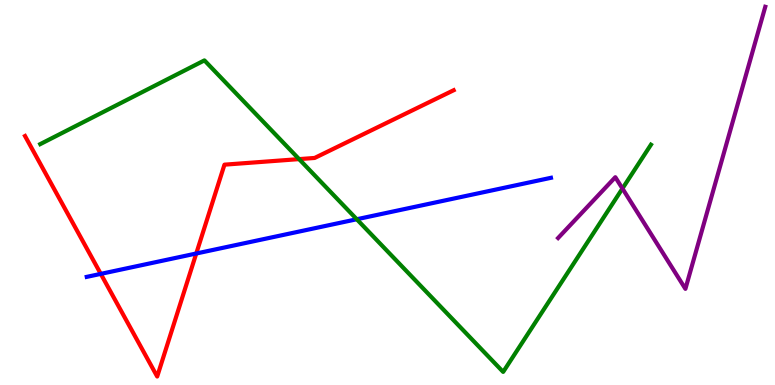[{'lines': ['blue', 'red'], 'intersections': [{'x': 1.3, 'y': 2.89}, {'x': 2.53, 'y': 3.42}]}, {'lines': ['green', 'red'], 'intersections': [{'x': 3.86, 'y': 5.87}]}, {'lines': ['purple', 'red'], 'intersections': []}, {'lines': ['blue', 'green'], 'intersections': [{'x': 4.6, 'y': 4.31}]}, {'lines': ['blue', 'purple'], 'intersections': []}, {'lines': ['green', 'purple'], 'intersections': [{'x': 8.03, 'y': 5.1}]}]